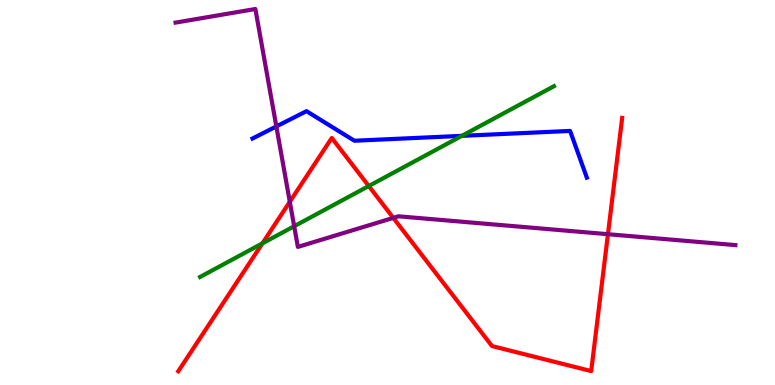[{'lines': ['blue', 'red'], 'intersections': []}, {'lines': ['green', 'red'], 'intersections': [{'x': 3.39, 'y': 3.68}, {'x': 4.76, 'y': 5.17}]}, {'lines': ['purple', 'red'], 'intersections': [{'x': 3.74, 'y': 4.76}, {'x': 5.07, 'y': 4.34}, {'x': 7.84, 'y': 3.92}]}, {'lines': ['blue', 'green'], 'intersections': [{'x': 5.96, 'y': 6.47}]}, {'lines': ['blue', 'purple'], 'intersections': [{'x': 3.57, 'y': 6.72}]}, {'lines': ['green', 'purple'], 'intersections': [{'x': 3.8, 'y': 4.12}]}]